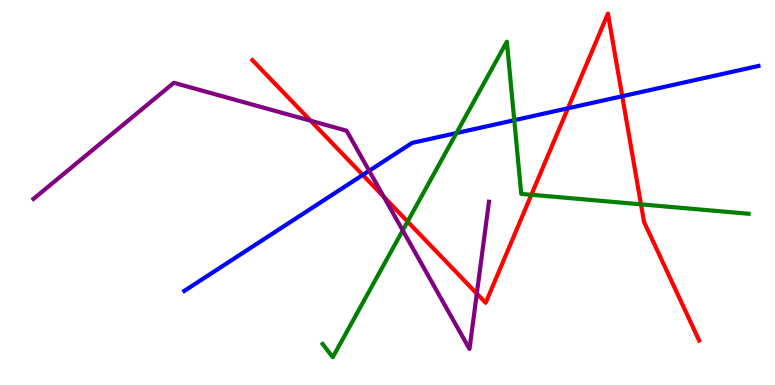[{'lines': ['blue', 'red'], 'intersections': [{'x': 4.68, 'y': 5.46}, {'x': 7.33, 'y': 7.19}, {'x': 8.03, 'y': 7.5}]}, {'lines': ['green', 'red'], 'intersections': [{'x': 5.26, 'y': 4.24}, {'x': 6.86, 'y': 4.94}, {'x': 8.27, 'y': 4.69}]}, {'lines': ['purple', 'red'], 'intersections': [{'x': 4.01, 'y': 6.86}, {'x': 4.95, 'y': 4.89}, {'x': 6.15, 'y': 2.37}]}, {'lines': ['blue', 'green'], 'intersections': [{'x': 5.89, 'y': 6.54}, {'x': 6.64, 'y': 6.88}]}, {'lines': ['blue', 'purple'], 'intersections': [{'x': 4.76, 'y': 5.56}]}, {'lines': ['green', 'purple'], 'intersections': [{'x': 5.2, 'y': 4.02}]}]